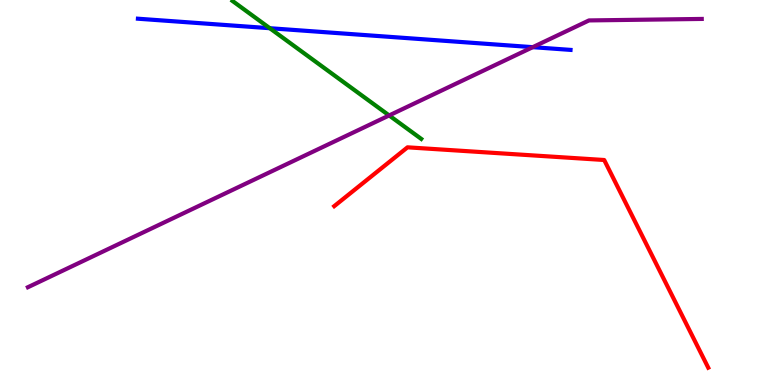[{'lines': ['blue', 'red'], 'intersections': []}, {'lines': ['green', 'red'], 'intersections': []}, {'lines': ['purple', 'red'], 'intersections': []}, {'lines': ['blue', 'green'], 'intersections': [{'x': 3.48, 'y': 9.27}]}, {'lines': ['blue', 'purple'], 'intersections': [{'x': 6.87, 'y': 8.77}]}, {'lines': ['green', 'purple'], 'intersections': [{'x': 5.02, 'y': 7.0}]}]